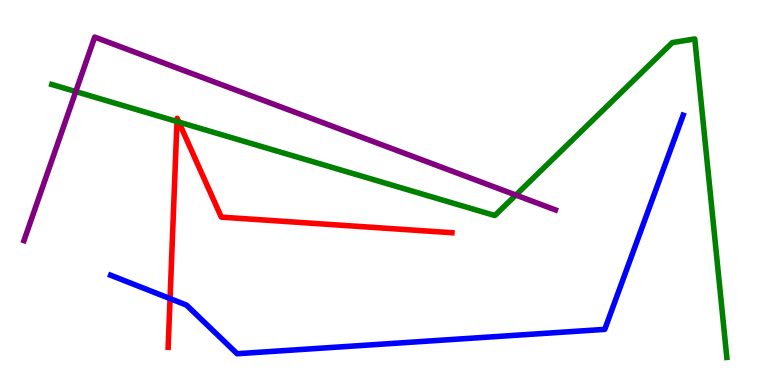[{'lines': ['blue', 'red'], 'intersections': [{'x': 2.19, 'y': 2.24}]}, {'lines': ['green', 'red'], 'intersections': [{'x': 2.28, 'y': 6.84}, {'x': 2.31, 'y': 6.83}]}, {'lines': ['purple', 'red'], 'intersections': []}, {'lines': ['blue', 'green'], 'intersections': []}, {'lines': ['blue', 'purple'], 'intersections': []}, {'lines': ['green', 'purple'], 'intersections': [{'x': 0.978, 'y': 7.62}, {'x': 6.66, 'y': 4.93}]}]